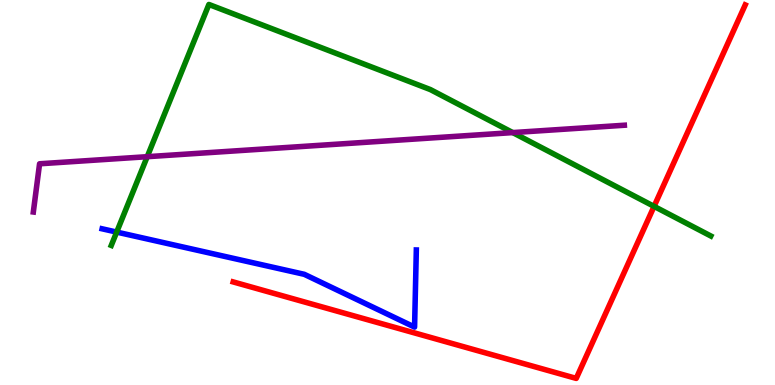[{'lines': ['blue', 'red'], 'intersections': []}, {'lines': ['green', 'red'], 'intersections': [{'x': 8.44, 'y': 4.64}]}, {'lines': ['purple', 'red'], 'intersections': []}, {'lines': ['blue', 'green'], 'intersections': [{'x': 1.51, 'y': 3.97}]}, {'lines': ['blue', 'purple'], 'intersections': []}, {'lines': ['green', 'purple'], 'intersections': [{'x': 1.9, 'y': 5.93}, {'x': 6.62, 'y': 6.56}]}]